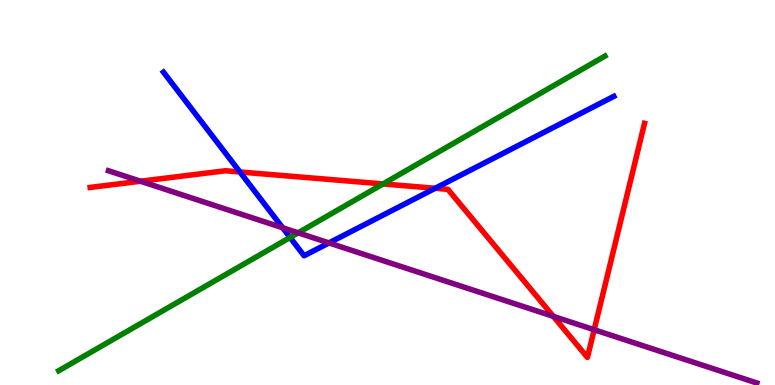[{'lines': ['blue', 'red'], 'intersections': [{'x': 3.1, 'y': 5.53}, {'x': 5.62, 'y': 5.11}]}, {'lines': ['green', 'red'], 'intersections': [{'x': 4.94, 'y': 5.22}]}, {'lines': ['purple', 'red'], 'intersections': [{'x': 1.81, 'y': 5.29}, {'x': 7.14, 'y': 1.78}, {'x': 7.67, 'y': 1.44}]}, {'lines': ['blue', 'green'], 'intersections': [{'x': 3.74, 'y': 3.83}]}, {'lines': ['blue', 'purple'], 'intersections': [{'x': 3.65, 'y': 4.08}, {'x': 4.24, 'y': 3.69}]}, {'lines': ['green', 'purple'], 'intersections': [{'x': 3.85, 'y': 3.95}]}]